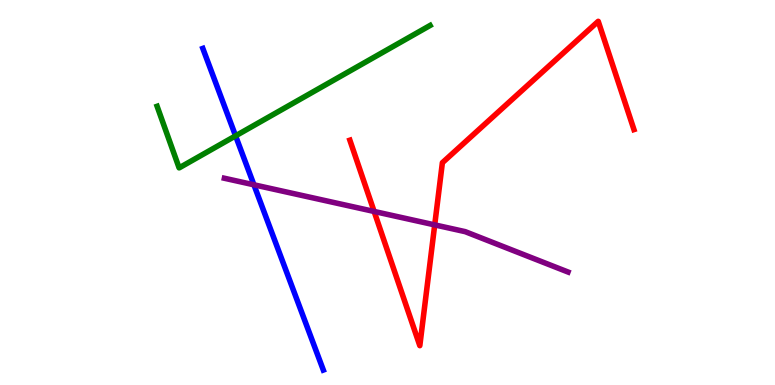[{'lines': ['blue', 'red'], 'intersections': []}, {'lines': ['green', 'red'], 'intersections': []}, {'lines': ['purple', 'red'], 'intersections': [{'x': 4.83, 'y': 4.51}, {'x': 5.61, 'y': 4.16}]}, {'lines': ['blue', 'green'], 'intersections': [{'x': 3.04, 'y': 6.47}]}, {'lines': ['blue', 'purple'], 'intersections': [{'x': 3.28, 'y': 5.2}]}, {'lines': ['green', 'purple'], 'intersections': []}]